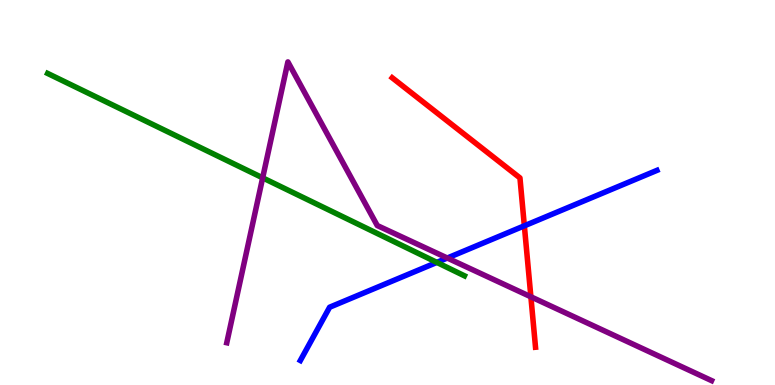[{'lines': ['blue', 'red'], 'intersections': [{'x': 6.77, 'y': 4.13}]}, {'lines': ['green', 'red'], 'intersections': []}, {'lines': ['purple', 'red'], 'intersections': [{'x': 6.85, 'y': 2.29}]}, {'lines': ['blue', 'green'], 'intersections': [{'x': 5.64, 'y': 3.18}]}, {'lines': ['blue', 'purple'], 'intersections': [{'x': 5.77, 'y': 3.3}]}, {'lines': ['green', 'purple'], 'intersections': [{'x': 3.39, 'y': 5.38}]}]